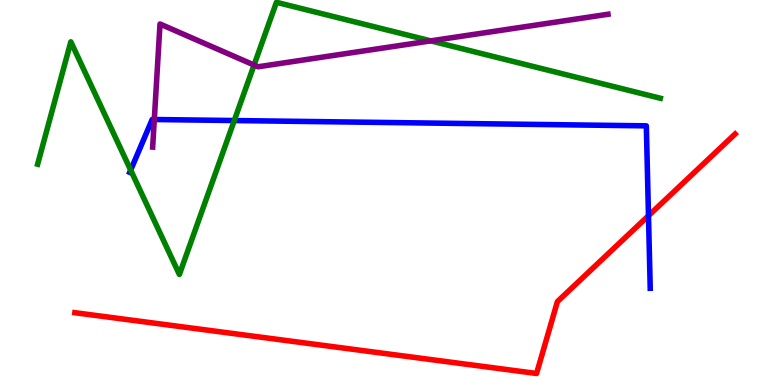[{'lines': ['blue', 'red'], 'intersections': [{'x': 8.37, 'y': 4.4}]}, {'lines': ['green', 'red'], 'intersections': []}, {'lines': ['purple', 'red'], 'intersections': []}, {'lines': ['blue', 'green'], 'intersections': [{'x': 1.69, 'y': 5.58}, {'x': 3.02, 'y': 6.87}]}, {'lines': ['blue', 'purple'], 'intersections': [{'x': 1.99, 'y': 6.9}]}, {'lines': ['green', 'purple'], 'intersections': [{'x': 3.28, 'y': 8.31}, {'x': 5.56, 'y': 8.94}]}]